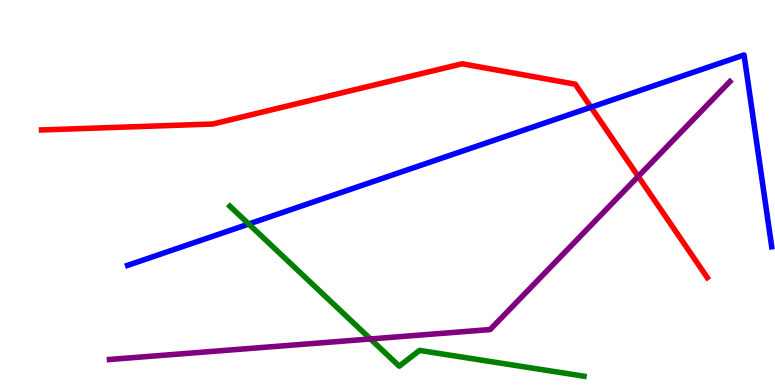[{'lines': ['blue', 'red'], 'intersections': [{'x': 7.63, 'y': 7.22}]}, {'lines': ['green', 'red'], 'intersections': []}, {'lines': ['purple', 'red'], 'intersections': [{'x': 8.23, 'y': 5.42}]}, {'lines': ['blue', 'green'], 'intersections': [{'x': 3.21, 'y': 4.18}]}, {'lines': ['blue', 'purple'], 'intersections': []}, {'lines': ['green', 'purple'], 'intersections': [{'x': 4.78, 'y': 1.2}]}]